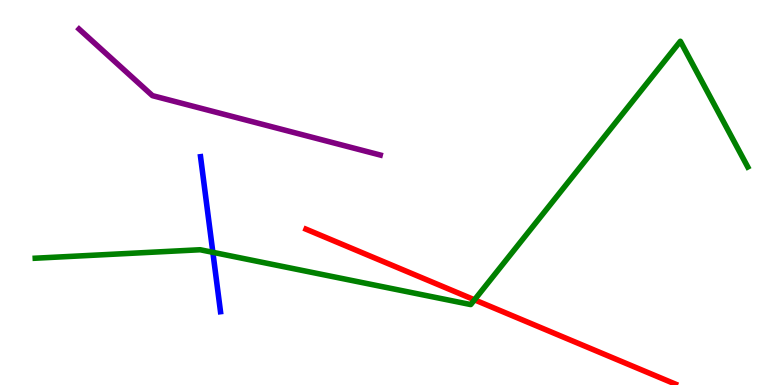[{'lines': ['blue', 'red'], 'intersections': []}, {'lines': ['green', 'red'], 'intersections': [{'x': 6.12, 'y': 2.21}]}, {'lines': ['purple', 'red'], 'intersections': []}, {'lines': ['blue', 'green'], 'intersections': [{'x': 2.75, 'y': 3.45}]}, {'lines': ['blue', 'purple'], 'intersections': []}, {'lines': ['green', 'purple'], 'intersections': []}]